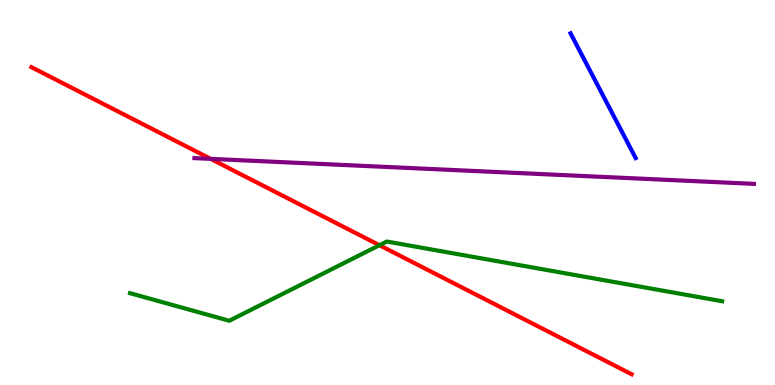[{'lines': ['blue', 'red'], 'intersections': []}, {'lines': ['green', 'red'], 'intersections': [{'x': 4.9, 'y': 3.63}]}, {'lines': ['purple', 'red'], 'intersections': [{'x': 2.72, 'y': 5.87}]}, {'lines': ['blue', 'green'], 'intersections': []}, {'lines': ['blue', 'purple'], 'intersections': []}, {'lines': ['green', 'purple'], 'intersections': []}]